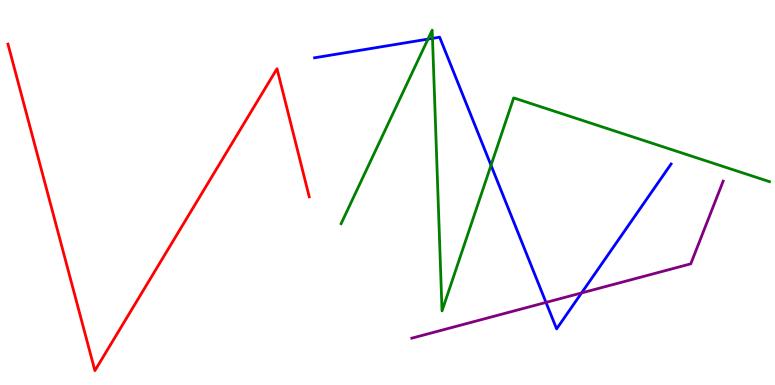[{'lines': ['blue', 'red'], 'intersections': []}, {'lines': ['green', 'red'], 'intersections': []}, {'lines': ['purple', 'red'], 'intersections': []}, {'lines': ['blue', 'green'], 'intersections': [{'x': 5.52, 'y': 8.98}, {'x': 5.58, 'y': 9.0}, {'x': 6.34, 'y': 5.71}]}, {'lines': ['blue', 'purple'], 'intersections': [{'x': 7.05, 'y': 2.15}, {'x': 7.5, 'y': 2.39}]}, {'lines': ['green', 'purple'], 'intersections': []}]